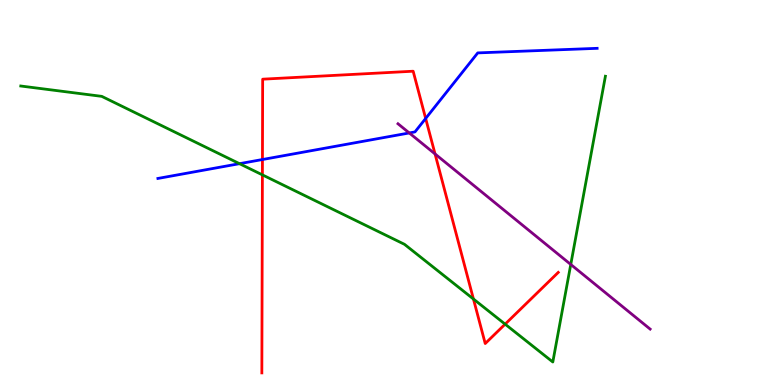[{'lines': ['blue', 'red'], 'intersections': [{'x': 3.39, 'y': 5.86}, {'x': 5.49, 'y': 6.92}]}, {'lines': ['green', 'red'], 'intersections': [{'x': 3.39, 'y': 5.46}, {'x': 6.11, 'y': 2.23}, {'x': 6.52, 'y': 1.58}]}, {'lines': ['purple', 'red'], 'intersections': [{'x': 5.61, 'y': 6.0}]}, {'lines': ['blue', 'green'], 'intersections': [{'x': 3.09, 'y': 5.75}]}, {'lines': ['blue', 'purple'], 'intersections': [{'x': 5.28, 'y': 6.55}]}, {'lines': ['green', 'purple'], 'intersections': [{'x': 7.36, 'y': 3.13}]}]